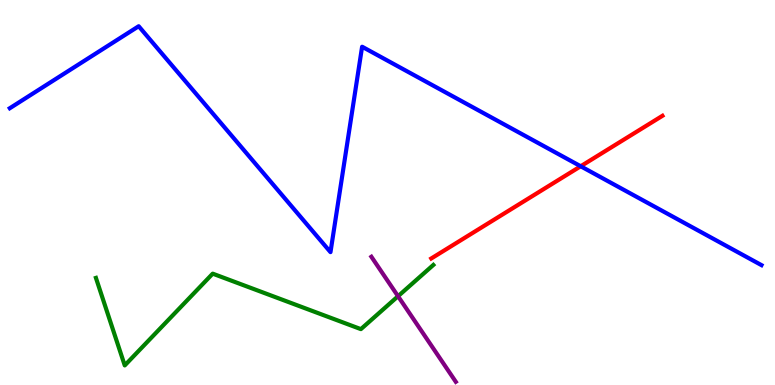[{'lines': ['blue', 'red'], 'intersections': [{'x': 7.49, 'y': 5.68}]}, {'lines': ['green', 'red'], 'intersections': []}, {'lines': ['purple', 'red'], 'intersections': []}, {'lines': ['blue', 'green'], 'intersections': []}, {'lines': ['blue', 'purple'], 'intersections': []}, {'lines': ['green', 'purple'], 'intersections': [{'x': 5.14, 'y': 2.31}]}]